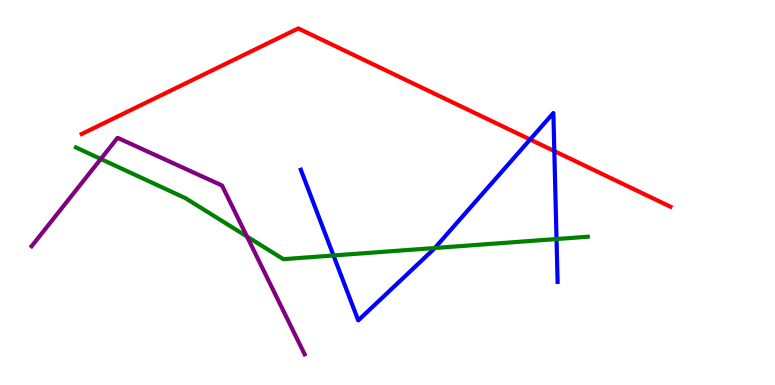[{'lines': ['blue', 'red'], 'intersections': [{'x': 6.84, 'y': 6.38}, {'x': 7.15, 'y': 6.08}]}, {'lines': ['green', 'red'], 'intersections': []}, {'lines': ['purple', 'red'], 'intersections': []}, {'lines': ['blue', 'green'], 'intersections': [{'x': 4.3, 'y': 3.36}, {'x': 5.61, 'y': 3.56}, {'x': 7.18, 'y': 3.79}]}, {'lines': ['blue', 'purple'], 'intersections': []}, {'lines': ['green', 'purple'], 'intersections': [{'x': 1.3, 'y': 5.87}, {'x': 3.19, 'y': 3.86}]}]